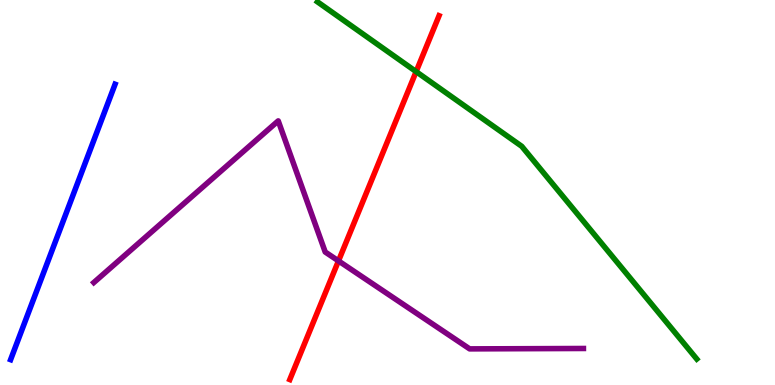[{'lines': ['blue', 'red'], 'intersections': []}, {'lines': ['green', 'red'], 'intersections': [{'x': 5.37, 'y': 8.14}]}, {'lines': ['purple', 'red'], 'intersections': [{'x': 4.37, 'y': 3.22}]}, {'lines': ['blue', 'green'], 'intersections': []}, {'lines': ['blue', 'purple'], 'intersections': []}, {'lines': ['green', 'purple'], 'intersections': []}]